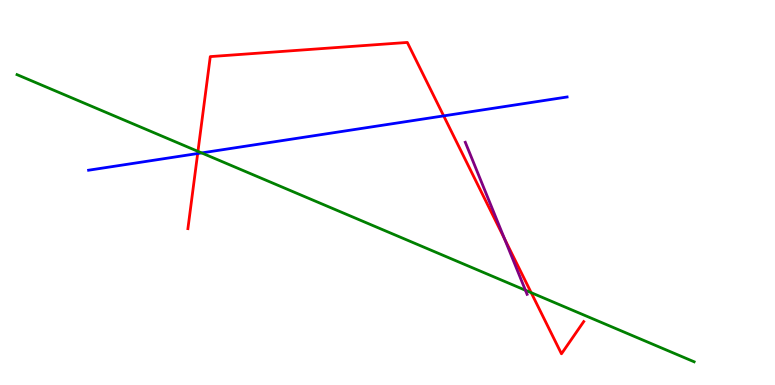[{'lines': ['blue', 'red'], 'intersections': [{'x': 2.55, 'y': 6.01}, {'x': 5.72, 'y': 6.99}]}, {'lines': ['green', 'red'], 'intersections': [{'x': 2.55, 'y': 6.07}, {'x': 6.85, 'y': 2.4}]}, {'lines': ['purple', 'red'], 'intersections': [{'x': 6.51, 'y': 3.8}]}, {'lines': ['blue', 'green'], 'intersections': [{'x': 2.6, 'y': 6.03}]}, {'lines': ['blue', 'purple'], 'intersections': []}, {'lines': ['green', 'purple'], 'intersections': [{'x': 6.78, 'y': 2.46}]}]